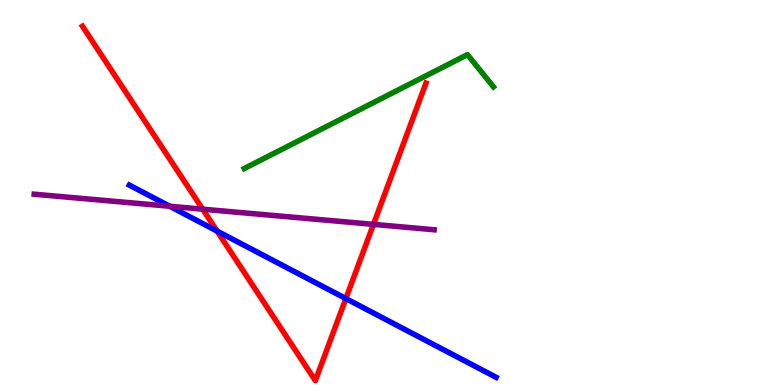[{'lines': ['blue', 'red'], 'intersections': [{'x': 2.8, 'y': 4.0}, {'x': 4.46, 'y': 2.24}]}, {'lines': ['green', 'red'], 'intersections': []}, {'lines': ['purple', 'red'], 'intersections': [{'x': 2.62, 'y': 4.57}, {'x': 4.82, 'y': 4.17}]}, {'lines': ['blue', 'green'], 'intersections': []}, {'lines': ['blue', 'purple'], 'intersections': [{'x': 2.19, 'y': 4.64}]}, {'lines': ['green', 'purple'], 'intersections': []}]